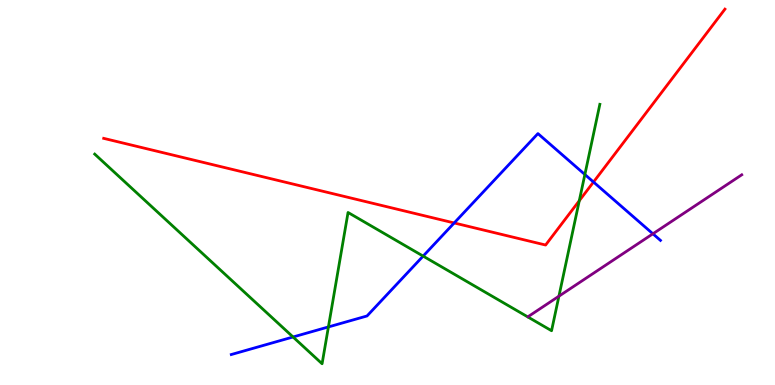[{'lines': ['blue', 'red'], 'intersections': [{'x': 5.86, 'y': 4.21}, {'x': 7.66, 'y': 5.27}]}, {'lines': ['green', 'red'], 'intersections': [{'x': 7.47, 'y': 4.79}]}, {'lines': ['purple', 'red'], 'intersections': []}, {'lines': ['blue', 'green'], 'intersections': [{'x': 3.78, 'y': 1.25}, {'x': 4.24, 'y': 1.51}, {'x': 5.46, 'y': 3.35}, {'x': 7.55, 'y': 5.47}]}, {'lines': ['blue', 'purple'], 'intersections': [{'x': 8.42, 'y': 3.93}]}, {'lines': ['green', 'purple'], 'intersections': [{'x': 7.21, 'y': 2.31}]}]